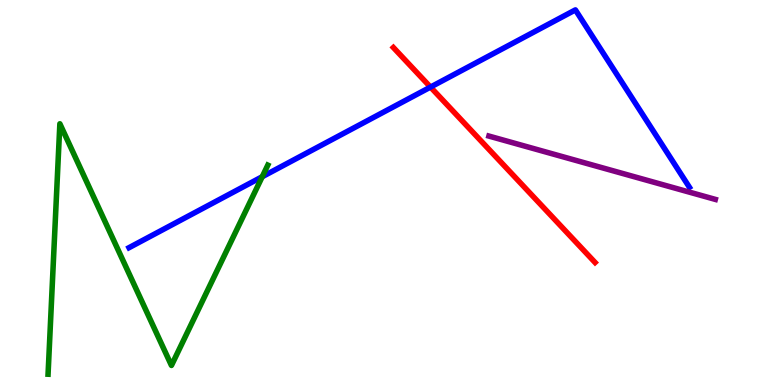[{'lines': ['blue', 'red'], 'intersections': [{'x': 5.55, 'y': 7.74}]}, {'lines': ['green', 'red'], 'intersections': []}, {'lines': ['purple', 'red'], 'intersections': []}, {'lines': ['blue', 'green'], 'intersections': [{'x': 3.38, 'y': 5.41}]}, {'lines': ['blue', 'purple'], 'intersections': []}, {'lines': ['green', 'purple'], 'intersections': []}]